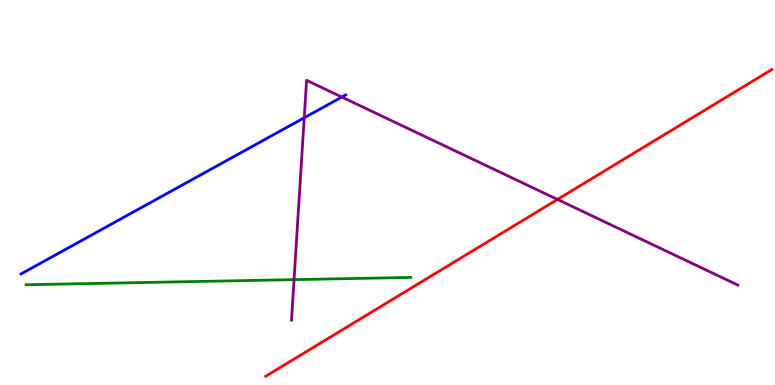[{'lines': ['blue', 'red'], 'intersections': []}, {'lines': ['green', 'red'], 'intersections': []}, {'lines': ['purple', 'red'], 'intersections': [{'x': 7.19, 'y': 4.82}]}, {'lines': ['blue', 'green'], 'intersections': []}, {'lines': ['blue', 'purple'], 'intersections': [{'x': 3.93, 'y': 6.94}, {'x': 4.41, 'y': 7.48}]}, {'lines': ['green', 'purple'], 'intersections': [{'x': 3.79, 'y': 2.74}]}]